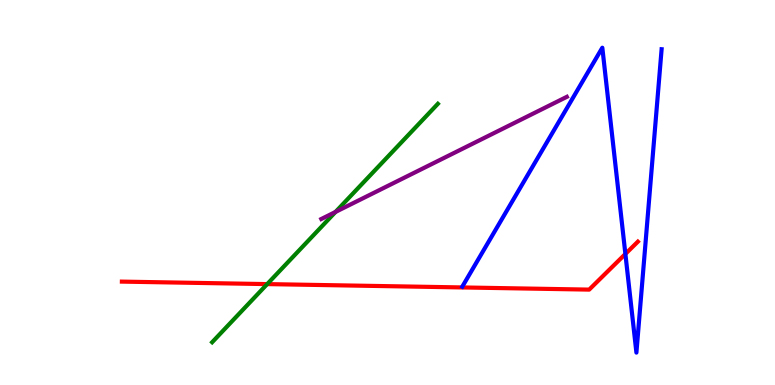[{'lines': ['blue', 'red'], 'intersections': [{'x': 8.07, 'y': 3.4}]}, {'lines': ['green', 'red'], 'intersections': [{'x': 3.45, 'y': 2.62}]}, {'lines': ['purple', 'red'], 'intersections': []}, {'lines': ['blue', 'green'], 'intersections': []}, {'lines': ['blue', 'purple'], 'intersections': []}, {'lines': ['green', 'purple'], 'intersections': [{'x': 4.33, 'y': 4.5}]}]